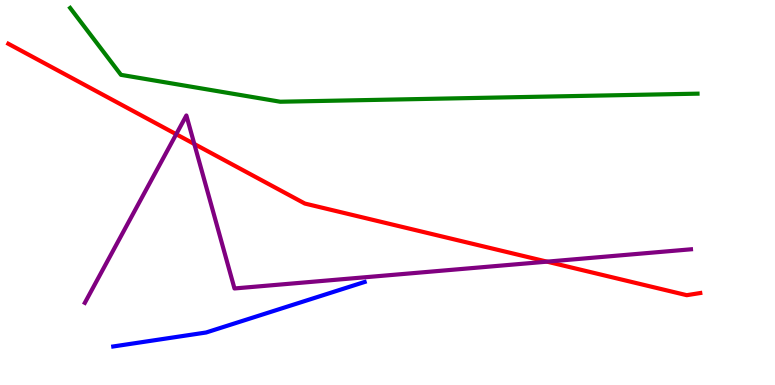[{'lines': ['blue', 'red'], 'intersections': []}, {'lines': ['green', 'red'], 'intersections': []}, {'lines': ['purple', 'red'], 'intersections': [{'x': 2.27, 'y': 6.51}, {'x': 2.51, 'y': 6.26}, {'x': 7.06, 'y': 3.2}]}, {'lines': ['blue', 'green'], 'intersections': []}, {'lines': ['blue', 'purple'], 'intersections': []}, {'lines': ['green', 'purple'], 'intersections': []}]